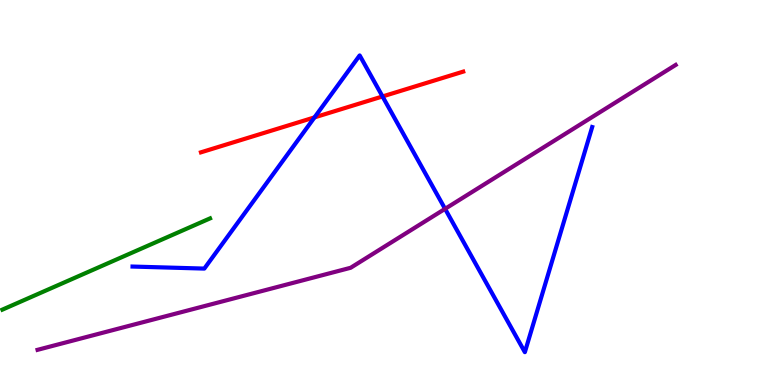[{'lines': ['blue', 'red'], 'intersections': [{'x': 4.06, 'y': 6.95}, {'x': 4.94, 'y': 7.49}]}, {'lines': ['green', 'red'], 'intersections': []}, {'lines': ['purple', 'red'], 'intersections': []}, {'lines': ['blue', 'green'], 'intersections': []}, {'lines': ['blue', 'purple'], 'intersections': [{'x': 5.74, 'y': 4.58}]}, {'lines': ['green', 'purple'], 'intersections': []}]